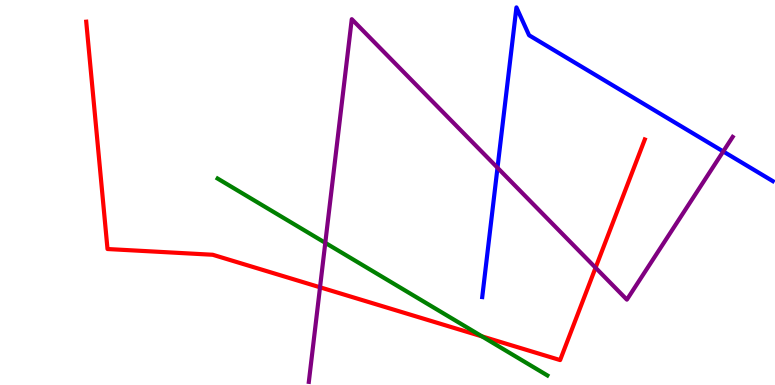[{'lines': ['blue', 'red'], 'intersections': []}, {'lines': ['green', 'red'], 'intersections': [{'x': 6.22, 'y': 1.26}]}, {'lines': ['purple', 'red'], 'intersections': [{'x': 4.13, 'y': 2.54}, {'x': 7.68, 'y': 3.05}]}, {'lines': ['blue', 'green'], 'intersections': []}, {'lines': ['blue', 'purple'], 'intersections': [{'x': 6.42, 'y': 5.64}, {'x': 9.33, 'y': 6.07}]}, {'lines': ['green', 'purple'], 'intersections': [{'x': 4.2, 'y': 3.69}]}]